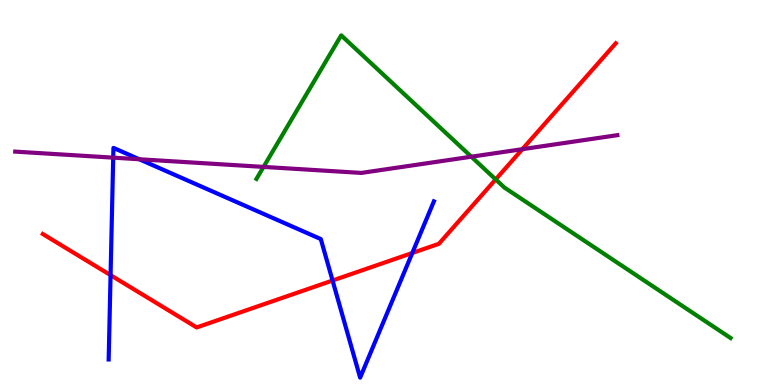[{'lines': ['blue', 'red'], 'intersections': [{'x': 1.43, 'y': 2.85}, {'x': 4.29, 'y': 2.71}, {'x': 5.32, 'y': 3.43}]}, {'lines': ['green', 'red'], 'intersections': [{'x': 6.4, 'y': 5.34}]}, {'lines': ['purple', 'red'], 'intersections': [{'x': 6.74, 'y': 6.13}]}, {'lines': ['blue', 'green'], 'intersections': []}, {'lines': ['blue', 'purple'], 'intersections': [{'x': 1.46, 'y': 5.91}, {'x': 1.8, 'y': 5.86}]}, {'lines': ['green', 'purple'], 'intersections': [{'x': 3.4, 'y': 5.66}, {'x': 6.08, 'y': 5.93}]}]